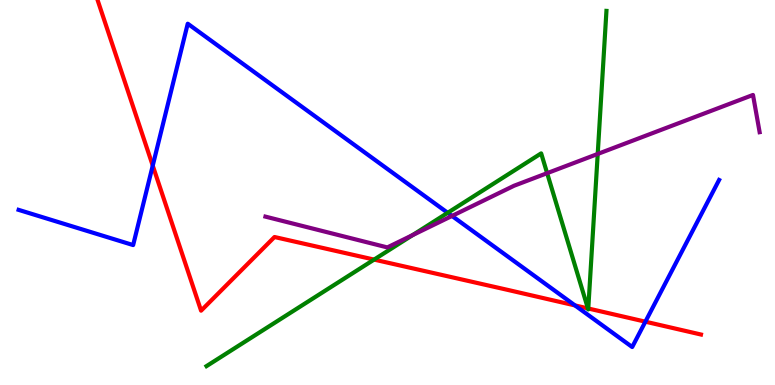[{'lines': ['blue', 'red'], 'intersections': [{'x': 1.97, 'y': 5.7}, {'x': 7.42, 'y': 2.07}, {'x': 8.33, 'y': 1.64}]}, {'lines': ['green', 'red'], 'intersections': [{'x': 4.83, 'y': 3.26}, {'x': 7.59, 'y': 1.99}, {'x': 7.59, 'y': 1.99}]}, {'lines': ['purple', 'red'], 'intersections': []}, {'lines': ['blue', 'green'], 'intersections': [{'x': 5.78, 'y': 4.47}]}, {'lines': ['blue', 'purple'], 'intersections': [{'x': 5.83, 'y': 4.39}]}, {'lines': ['green', 'purple'], 'intersections': [{'x': 5.32, 'y': 3.89}, {'x': 7.06, 'y': 5.5}, {'x': 7.71, 'y': 6.0}]}]